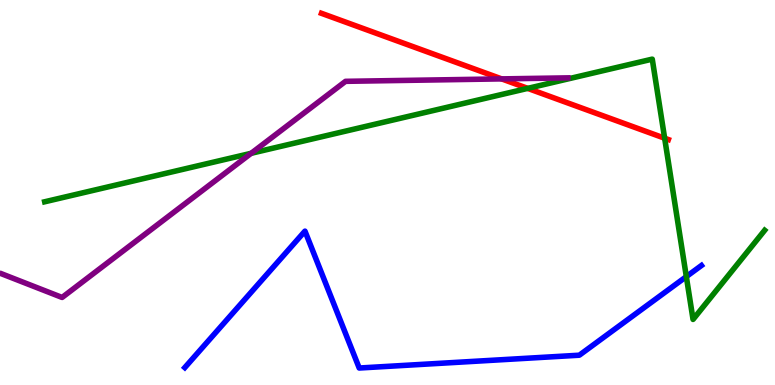[{'lines': ['blue', 'red'], 'intersections': []}, {'lines': ['green', 'red'], 'intersections': [{'x': 6.81, 'y': 7.7}, {'x': 8.58, 'y': 6.41}]}, {'lines': ['purple', 'red'], 'intersections': [{'x': 6.47, 'y': 7.95}]}, {'lines': ['blue', 'green'], 'intersections': [{'x': 8.86, 'y': 2.82}]}, {'lines': ['blue', 'purple'], 'intersections': []}, {'lines': ['green', 'purple'], 'intersections': [{'x': 3.24, 'y': 6.02}]}]